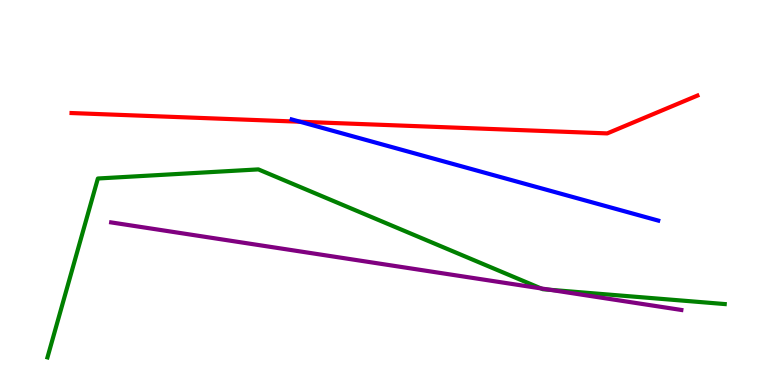[{'lines': ['blue', 'red'], 'intersections': [{'x': 3.87, 'y': 6.84}]}, {'lines': ['green', 'red'], 'intersections': []}, {'lines': ['purple', 'red'], 'intersections': []}, {'lines': ['blue', 'green'], 'intersections': []}, {'lines': ['blue', 'purple'], 'intersections': []}, {'lines': ['green', 'purple'], 'intersections': [{'x': 6.98, 'y': 2.51}, {'x': 7.1, 'y': 2.47}]}]